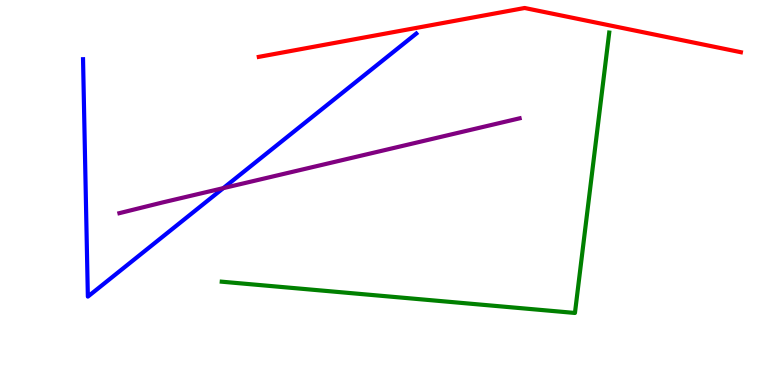[{'lines': ['blue', 'red'], 'intersections': []}, {'lines': ['green', 'red'], 'intersections': []}, {'lines': ['purple', 'red'], 'intersections': []}, {'lines': ['blue', 'green'], 'intersections': []}, {'lines': ['blue', 'purple'], 'intersections': [{'x': 2.88, 'y': 5.11}]}, {'lines': ['green', 'purple'], 'intersections': []}]